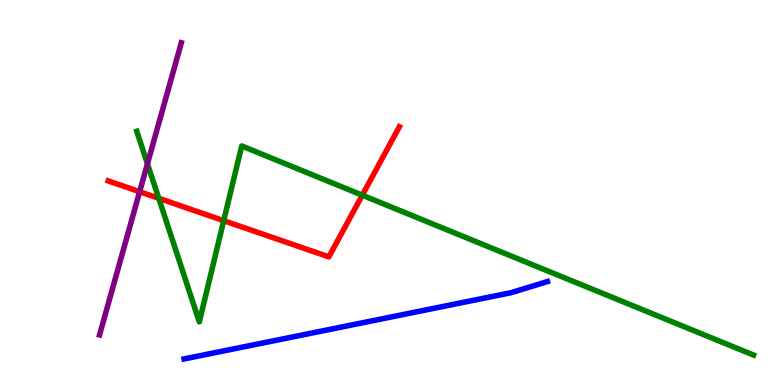[{'lines': ['blue', 'red'], 'intersections': []}, {'lines': ['green', 'red'], 'intersections': [{'x': 2.05, 'y': 4.85}, {'x': 2.89, 'y': 4.27}, {'x': 4.67, 'y': 4.93}]}, {'lines': ['purple', 'red'], 'intersections': [{'x': 1.8, 'y': 5.02}]}, {'lines': ['blue', 'green'], 'intersections': []}, {'lines': ['blue', 'purple'], 'intersections': []}, {'lines': ['green', 'purple'], 'intersections': [{'x': 1.9, 'y': 5.75}]}]